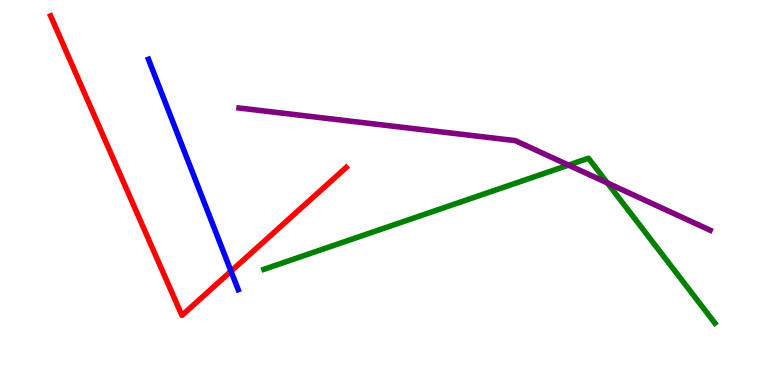[{'lines': ['blue', 'red'], 'intersections': [{'x': 2.98, 'y': 2.96}]}, {'lines': ['green', 'red'], 'intersections': []}, {'lines': ['purple', 'red'], 'intersections': []}, {'lines': ['blue', 'green'], 'intersections': []}, {'lines': ['blue', 'purple'], 'intersections': []}, {'lines': ['green', 'purple'], 'intersections': [{'x': 7.34, 'y': 5.71}, {'x': 7.84, 'y': 5.25}]}]